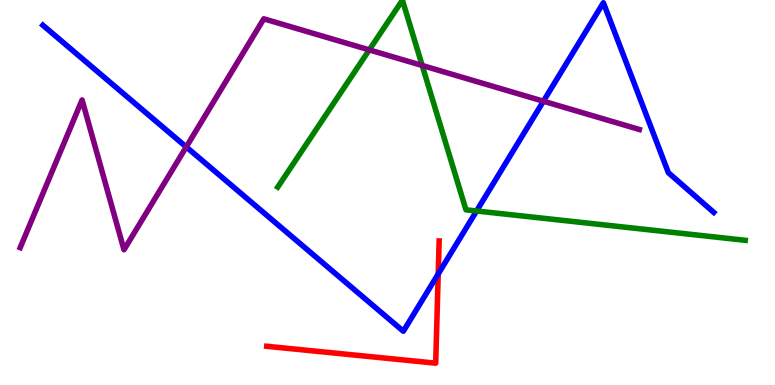[{'lines': ['blue', 'red'], 'intersections': [{'x': 5.65, 'y': 2.88}]}, {'lines': ['green', 'red'], 'intersections': []}, {'lines': ['purple', 'red'], 'intersections': []}, {'lines': ['blue', 'green'], 'intersections': [{'x': 6.15, 'y': 4.52}]}, {'lines': ['blue', 'purple'], 'intersections': [{'x': 2.4, 'y': 6.18}, {'x': 7.01, 'y': 7.37}]}, {'lines': ['green', 'purple'], 'intersections': [{'x': 4.76, 'y': 8.7}, {'x': 5.45, 'y': 8.3}]}]